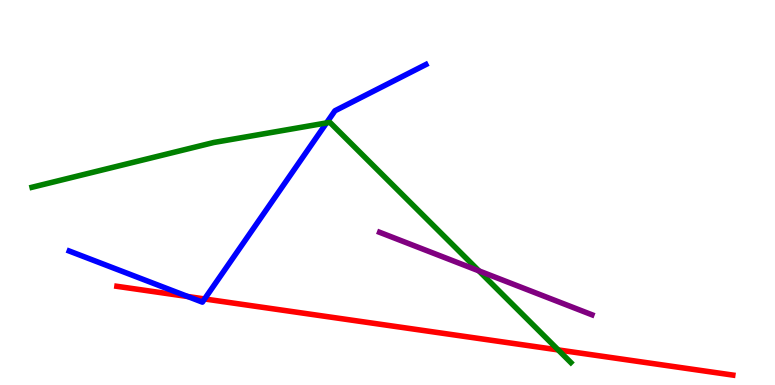[{'lines': ['blue', 'red'], 'intersections': [{'x': 2.42, 'y': 2.3}, {'x': 2.64, 'y': 2.24}]}, {'lines': ['green', 'red'], 'intersections': [{'x': 7.2, 'y': 0.911}]}, {'lines': ['purple', 'red'], 'intersections': []}, {'lines': ['blue', 'green'], 'intersections': [{'x': 4.21, 'y': 6.81}]}, {'lines': ['blue', 'purple'], 'intersections': []}, {'lines': ['green', 'purple'], 'intersections': [{'x': 6.18, 'y': 2.97}]}]